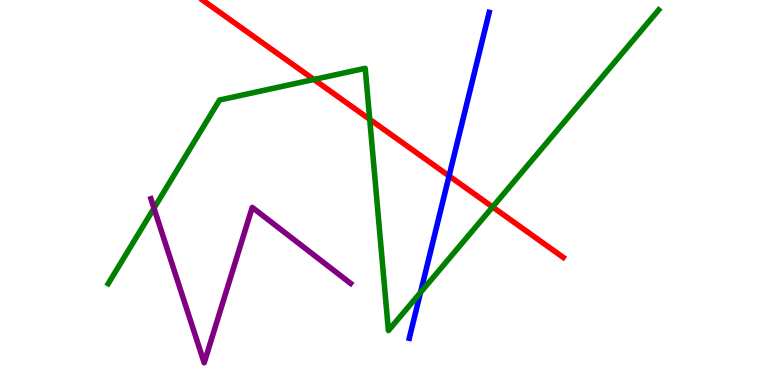[{'lines': ['blue', 'red'], 'intersections': [{'x': 5.79, 'y': 5.43}]}, {'lines': ['green', 'red'], 'intersections': [{'x': 4.05, 'y': 7.94}, {'x': 4.77, 'y': 6.9}, {'x': 6.36, 'y': 4.62}]}, {'lines': ['purple', 'red'], 'intersections': []}, {'lines': ['blue', 'green'], 'intersections': [{'x': 5.43, 'y': 2.4}]}, {'lines': ['blue', 'purple'], 'intersections': []}, {'lines': ['green', 'purple'], 'intersections': [{'x': 1.99, 'y': 4.59}]}]